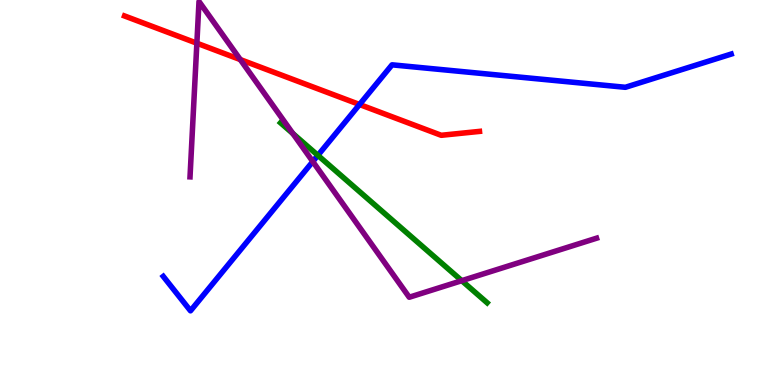[{'lines': ['blue', 'red'], 'intersections': [{'x': 4.64, 'y': 7.29}]}, {'lines': ['green', 'red'], 'intersections': []}, {'lines': ['purple', 'red'], 'intersections': [{'x': 2.54, 'y': 8.88}, {'x': 3.1, 'y': 8.45}]}, {'lines': ['blue', 'green'], 'intersections': [{'x': 4.1, 'y': 5.97}]}, {'lines': ['blue', 'purple'], 'intersections': [{'x': 4.04, 'y': 5.8}]}, {'lines': ['green', 'purple'], 'intersections': [{'x': 3.78, 'y': 6.53}, {'x': 5.96, 'y': 2.71}]}]